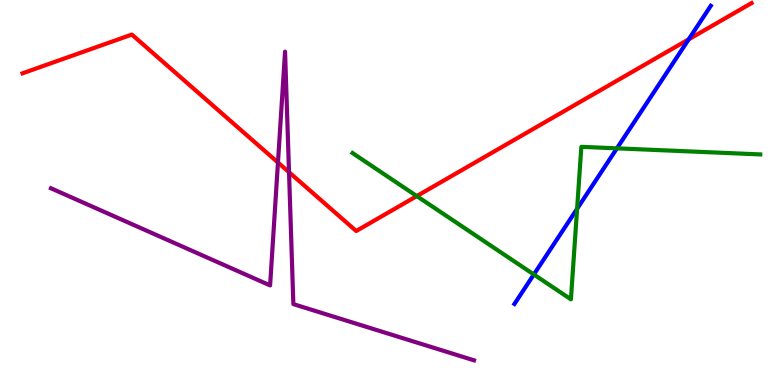[{'lines': ['blue', 'red'], 'intersections': [{'x': 8.89, 'y': 8.98}]}, {'lines': ['green', 'red'], 'intersections': [{'x': 5.38, 'y': 4.91}]}, {'lines': ['purple', 'red'], 'intersections': [{'x': 3.59, 'y': 5.78}, {'x': 3.73, 'y': 5.53}]}, {'lines': ['blue', 'green'], 'intersections': [{'x': 6.89, 'y': 2.87}, {'x': 7.45, 'y': 4.58}, {'x': 7.96, 'y': 6.15}]}, {'lines': ['blue', 'purple'], 'intersections': []}, {'lines': ['green', 'purple'], 'intersections': []}]